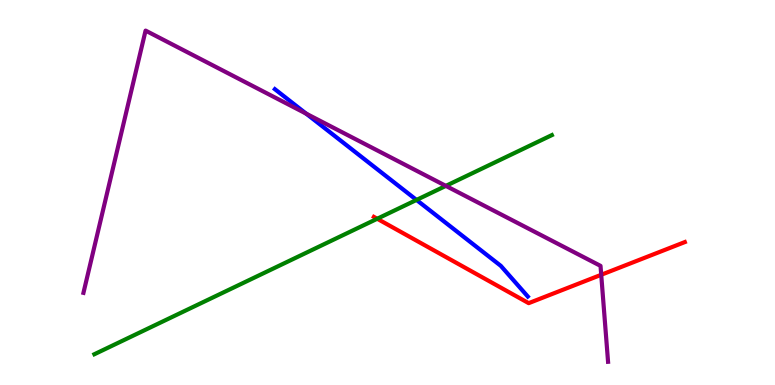[{'lines': ['blue', 'red'], 'intersections': []}, {'lines': ['green', 'red'], 'intersections': [{'x': 4.87, 'y': 4.32}]}, {'lines': ['purple', 'red'], 'intersections': [{'x': 7.76, 'y': 2.86}]}, {'lines': ['blue', 'green'], 'intersections': [{'x': 5.37, 'y': 4.81}]}, {'lines': ['blue', 'purple'], 'intersections': [{'x': 3.95, 'y': 7.05}]}, {'lines': ['green', 'purple'], 'intersections': [{'x': 5.75, 'y': 5.17}]}]